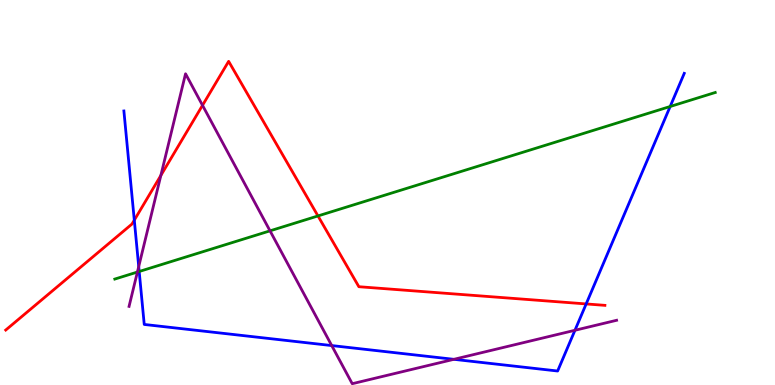[{'lines': ['blue', 'red'], 'intersections': [{'x': 1.73, 'y': 4.28}, {'x': 7.56, 'y': 2.11}]}, {'lines': ['green', 'red'], 'intersections': [{'x': 4.1, 'y': 4.39}]}, {'lines': ['purple', 'red'], 'intersections': [{'x': 2.08, 'y': 5.44}, {'x': 2.61, 'y': 7.26}]}, {'lines': ['blue', 'green'], 'intersections': [{'x': 1.8, 'y': 2.95}, {'x': 8.65, 'y': 7.23}]}, {'lines': ['blue', 'purple'], 'intersections': [{'x': 1.79, 'y': 3.08}, {'x': 4.28, 'y': 1.02}, {'x': 5.86, 'y': 0.667}, {'x': 7.42, 'y': 1.42}]}, {'lines': ['green', 'purple'], 'intersections': [{'x': 1.77, 'y': 2.93}, {'x': 3.48, 'y': 4.0}]}]